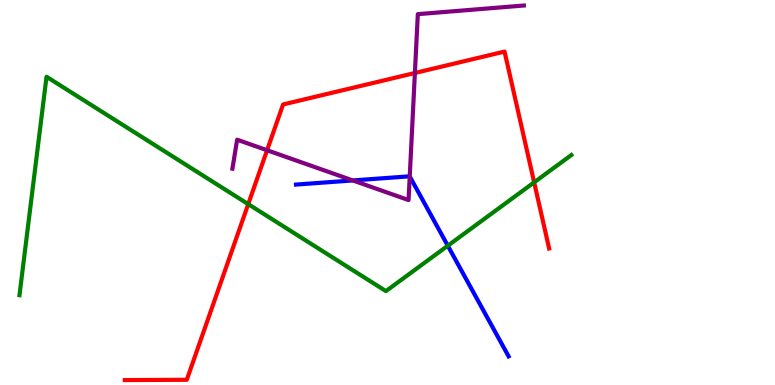[{'lines': ['blue', 'red'], 'intersections': []}, {'lines': ['green', 'red'], 'intersections': [{'x': 3.2, 'y': 4.7}, {'x': 6.89, 'y': 5.26}]}, {'lines': ['purple', 'red'], 'intersections': [{'x': 3.45, 'y': 6.1}, {'x': 5.35, 'y': 8.1}]}, {'lines': ['blue', 'green'], 'intersections': [{'x': 5.78, 'y': 3.62}]}, {'lines': ['blue', 'purple'], 'intersections': [{'x': 4.55, 'y': 5.31}, {'x': 5.29, 'y': 5.42}]}, {'lines': ['green', 'purple'], 'intersections': []}]